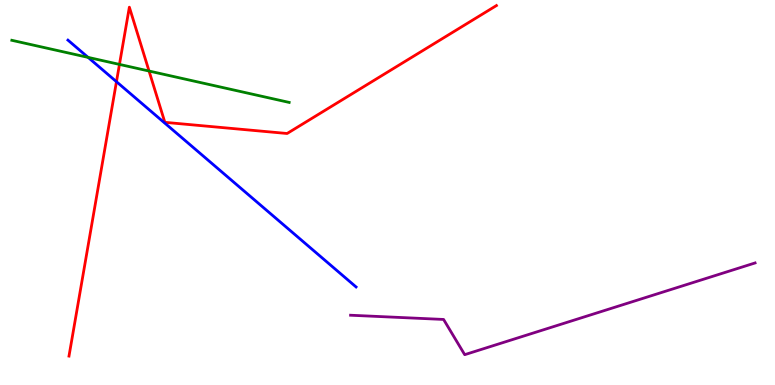[{'lines': ['blue', 'red'], 'intersections': [{'x': 1.5, 'y': 7.88}]}, {'lines': ['green', 'red'], 'intersections': [{'x': 1.54, 'y': 8.33}, {'x': 1.92, 'y': 8.15}]}, {'lines': ['purple', 'red'], 'intersections': []}, {'lines': ['blue', 'green'], 'intersections': [{'x': 1.14, 'y': 8.51}]}, {'lines': ['blue', 'purple'], 'intersections': []}, {'lines': ['green', 'purple'], 'intersections': []}]